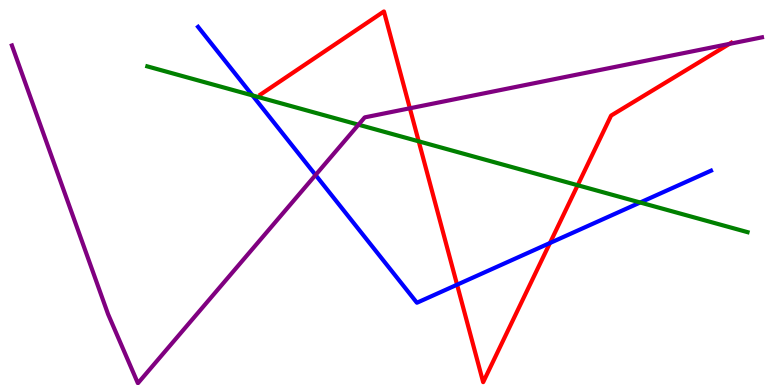[{'lines': ['blue', 'red'], 'intersections': [{'x': 5.9, 'y': 2.61}, {'x': 7.1, 'y': 3.69}]}, {'lines': ['green', 'red'], 'intersections': [{'x': 5.4, 'y': 6.33}, {'x': 7.45, 'y': 5.19}]}, {'lines': ['purple', 'red'], 'intersections': [{'x': 5.29, 'y': 7.19}, {'x': 9.41, 'y': 8.86}]}, {'lines': ['blue', 'green'], 'intersections': [{'x': 3.26, 'y': 7.52}, {'x': 8.26, 'y': 4.74}]}, {'lines': ['blue', 'purple'], 'intersections': [{'x': 4.07, 'y': 5.45}]}, {'lines': ['green', 'purple'], 'intersections': [{'x': 4.63, 'y': 6.76}]}]